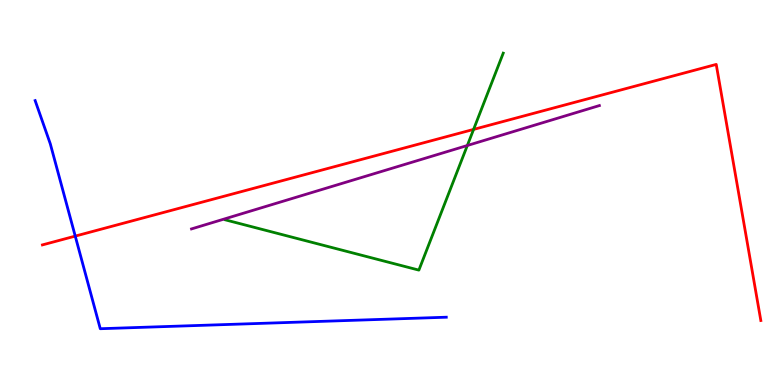[{'lines': ['blue', 'red'], 'intersections': [{'x': 0.971, 'y': 3.87}]}, {'lines': ['green', 'red'], 'intersections': [{'x': 6.11, 'y': 6.64}]}, {'lines': ['purple', 'red'], 'intersections': []}, {'lines': ['blue', 'green'], 'intersections': []}, {'lines': ['blue', 'purple'], 'intersections': []}, {'lines': ['green', 'purple'], 'intersections': [{'x': 6.03, 'y': 6.22}]}]